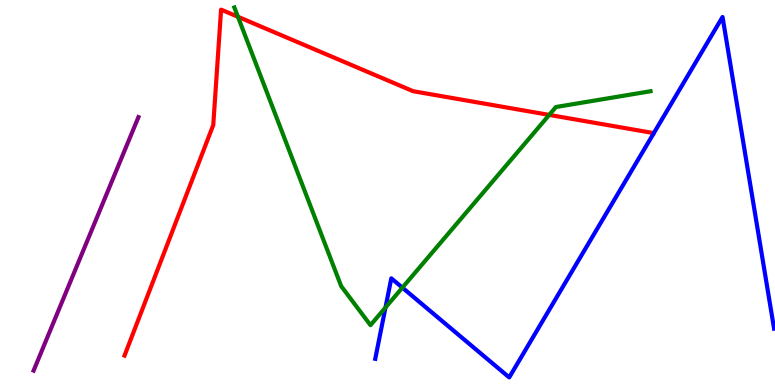[{'lines': ['blue', 'red'], 'intersections': []}, {'lines': ['green', 'red'], 'intersections': [{'x': 3.07, 'y': 9.56}, {'x': 7.09, 'y': 7.02}]}, {'lines': ['purple', 'red'], 'intersections': []}, {'lines': ['blue', 'green'], 'intersections': [{'x': 4.97, 'y': 2.01}, {'x': 5.19, 'y': 2.53}]}, {'lines': ['blue', 'purple'], 'intersections': []}, {'lines': ['green', 'purple'], 'intersections': []}]